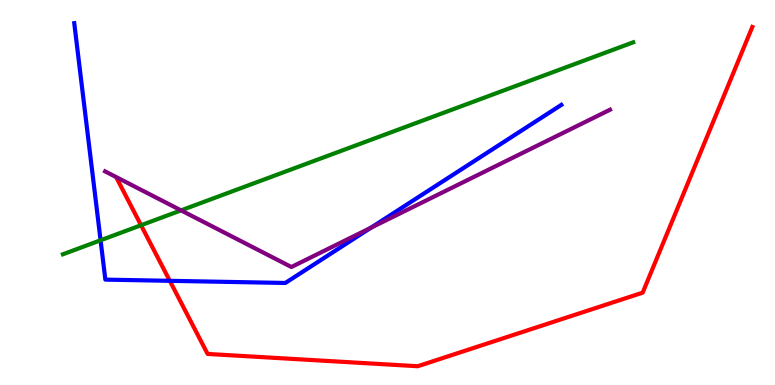[{'lines': ['blue', 'red'], 'intersections': [{'x': 2.19, 'y': 2.71}]}, {'lines': ['green', 'red'], 'intersections': [{'x': 1.82, 'y': 4.15}]}, {'lines': ['purple', 'red'], 'intersections': []}, {'lines': ['blue', 'green'], 'intersections': [{'x': 1.3, 'y': 3.76}]}, {'lines': ['blue', 'purple'], 'intersections': [{'x': 4.79, 'y': 4.08}]}, {'lines': ['green', 'purple'], 'intersections': [{'x': 2.34, 'y': 4.54}]}]